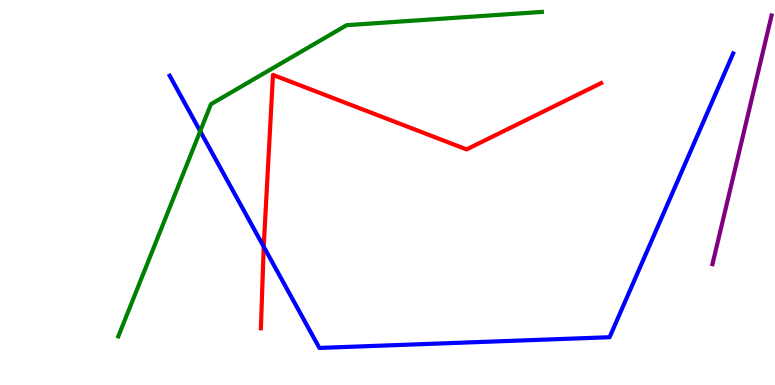[{'lines': ['blue', 'red'], 'intersections': [{'x': 3.4, 'y': 3.59}]}, {'lines': ['green', 'red'], 'intersections': []}, {'lines': ['purple', 'red'], 'intersections': []}, {'lines': ['blue', 'green'], 'intersections': [{'x': 2.58, 'y': 6.59}]}, {'lines': ['blue', 'purple'], 'intersections': []}, {'lines': ['green', 'purple'], 'intersections': []}]